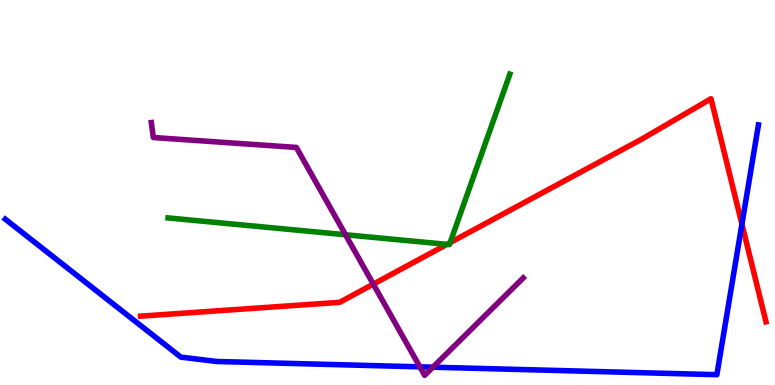[{'lines': ['blue', 'red'], 'intersections': [{'x': 9.57, 'y': 4.18}]}, {'lines': ['green', 'red'], 'intersections': [{'x': 5.77, 'y': 3.65}, {'x': 5.81, 'y': 3.7}]}, {'lines': ['purple', 'red'], 'intersections': [{'x': 4.82, 'y': 2.62}]}, {'lines': ['blue', 'green'], 'intersections': []}, {'lines': ['blue', 'purple'], 'intersections': [{'x': 5.42, 'y': 0.472}, {'x': 5.59, 'y': 0.463}]}, {'lines': ['green', 'purple'], 'intersections': [{'x': 4.46, 'y': 3.9}]}]